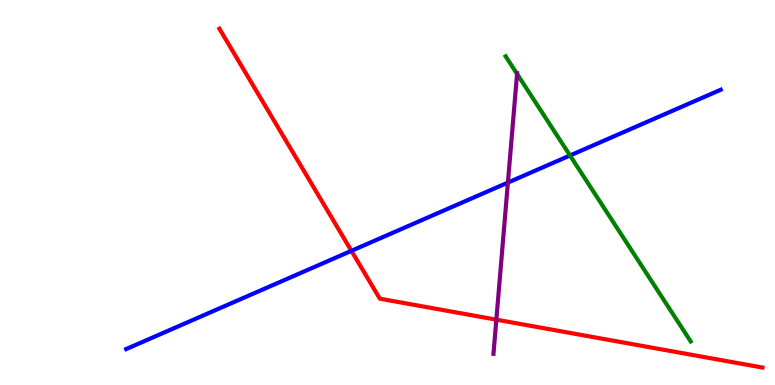[{'lines': ['blue', 'red'], 'intersections': [{'x': 4.53, 'y': 3.48}]}, {'lines': ['green', 'red'], 'intersections': []}, {'lines': ['purple', 'red'], 'intersections': [{'x': 6.4, 'y': 1.7}]}, {'lines': ['blue', 'green'], 'intersections': [{'x': 7.36, 'y': 5.96}]}, {'lines': ['blue', 'purple'], 'intersections': [{'x': 6.55, 'y': 5.26}]}, {'lines': ['green', 'purple'], 'intersections': [{'x': 6.67, 'y': 8.08}]}]